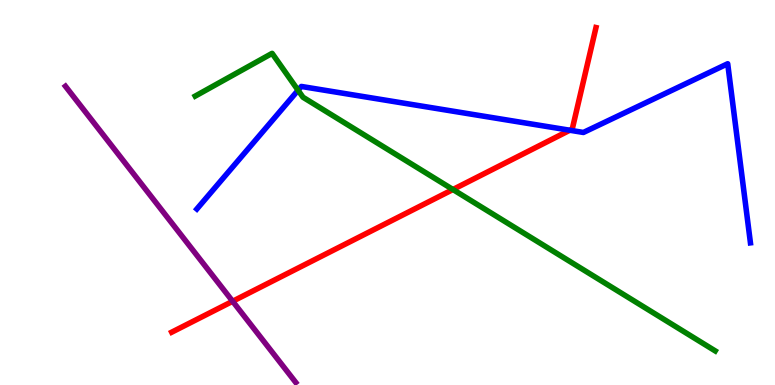[{'lines': ['blue', 'red'], 'intersections': [{'x': 7.35, 'y': 6.62}]}, {'lines': ['green', 'red'], 'intersections': [{'x': 5.84, 'y': 5.08}]}, {'lines': ['purple', 'red'], 'intersections': [{'x': 3.0, 'y': 2.17}]}, {'lines': ['blue', 'green'], 'intersections': [{'x': 3.85, 'y': 7.66}]}, {'lines': ['blue', 'purple'], 'intersections': []}, {'lines': ['green', 'purple'], 'intersections': []}]